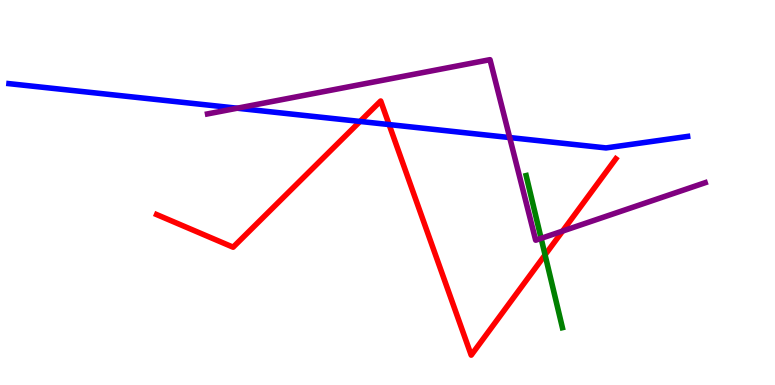[{'lines': ['blue', 'red'], 'intersections': [{'x': 4.65, 'y': 6.85}, {'x': 5.02, 'y': 6.76}]}, {'lines': ['green', 'red'], 'intersections': [{'x': 7.03, 'y': 3.38}]}, {'lines': ['purple', 'red'], 'intersections': [{'x': 7.26, 'y': 4.0}]}, {'lines': ['blue', 'green'], 'intersections': []}, {'lines': ['blue', 'purple'], 'intersections': [{'x': 3.06, 'y': 7.19}, {'x': 6.58, 'y': 6.43}]}, {'lines': ['green', 'purple'], 'intersections': [{'x': 6.98, 'y': 3.81}]}]